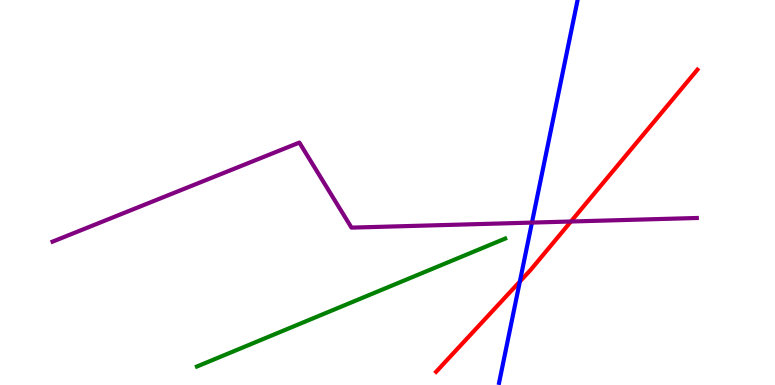[{'lines': ['blue', 'red'], 'intersections': [{'x': 6.71, 'y': 2.69}]}, {'lines': ['green', 'red'], 'intersections': []}, {'lines': ['purple', 'red'], 'intersections': [{'x': 7.37, 'y': 4.25}]}, {'lines': ['blue', 'green'], 'intersections': []}, {'lines': ['blue', 'purple'], 'intersections': [{'x': 6.86, 'y': 4.22}]}, {'lines': ['green', 'purple'], 'intersections': []}]